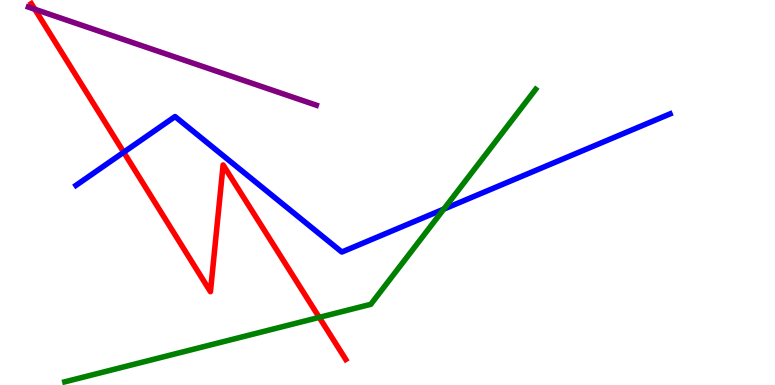[{'lines': ['blue', 'red'], 'intersections': [{'x': 1.6, 'y': 6.05}]}, {'lines': ['green', 'red'], 'intersections': [{'x': 4.12, 'y': 1.76}]}, {'lines': ['purple', 'red'], 'intersections': [{'x': 0.449, 'y': 9.76}]}, {'lines': ['blue', 'green'], 'intersections': [{'x': 5.73, 'y': 4.57}]}, {'lines': ['blue', 'purple'], 'intersections': []}, {'lines': ['green', 'purple'], 'intersections': []}]